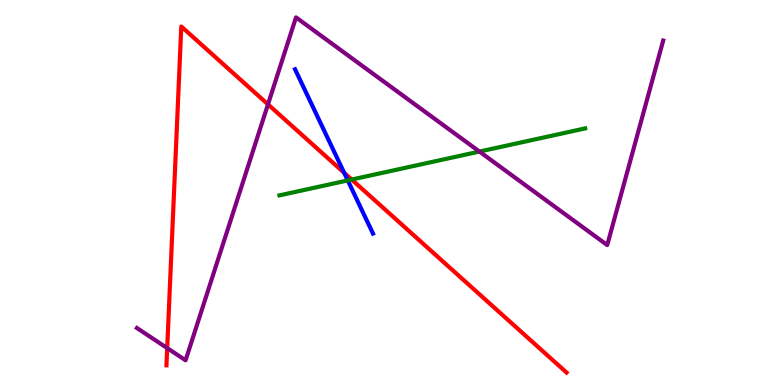[{'lines': ['blue', 'red'], 'intersections': [{'x': 4.44, 'y': 5.51}]}, {'lines': ['green', 'red'], 'intersections': [{'x': 4.54, 'y': 5.34}]}, {'lines': ['purple', 'red'], 'intersections': [{'x': 2.16, 'y': 0.959}, {'x': 3.46, 'y': 7.29}]}, {'lines': ['blue', 'green'], 'intersections': [{'x': 4.49, 'y': 5.31}]}, {'lines': ['blue', 'purple'], 'intersections': []}, {'lines': ['green', 'purple'], 'intersections': [{'x': 6.19, 'y': 6.06}]}]